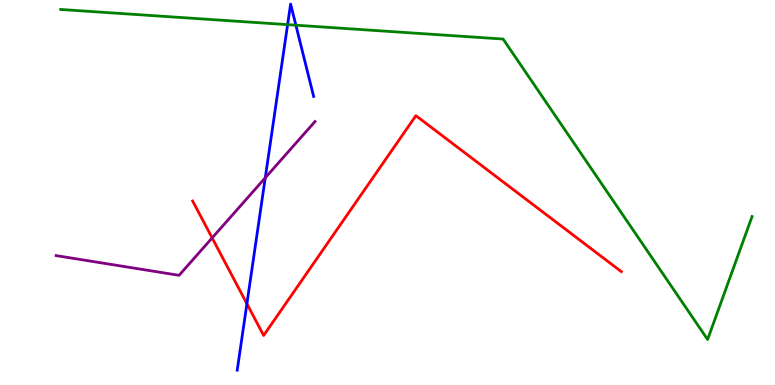[{'lines': ['blue', 'red'], 'intersections': [{'x': 3.19, 'y': 2.11}]}, {'lines': ['green', 'red'], 'intersections': []}, {'lines': ['purple', 'red'], 'intersections': [{'x': 2.74, 'y': 3.82}]}, {'lines': ['blue', 'green'], 'intersections': [{'x': 3.71, 'y': 9.36}, {'x': 3.82, 'y': 9.35}]}, {'lines': ['blue', 'purple'], 'intersections': [{'x': 3.42, 'y': 5.38}]}, {'lines': ['green', 'purple'], 'intersections': []}]